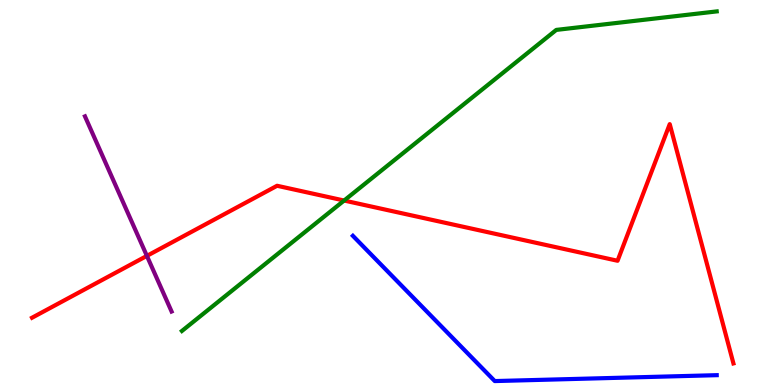[{'lines': ['blue', 'red'], 'intersections': []}, {'lines': ['green', 'red'], 'intersections': [{'x': 4.44, 'y': 4.79}]}, {'lines': ['purple', 'red'], 'intersections': [{'x': 1.9, 'y': 3.35}]}, {'lines': ['blue', 'green'], 'intersections': []}, {'lines': ['blue', 'purple'], 'intersections': []}, {'lines': ['green', 'purple'], 'intersections': []}]